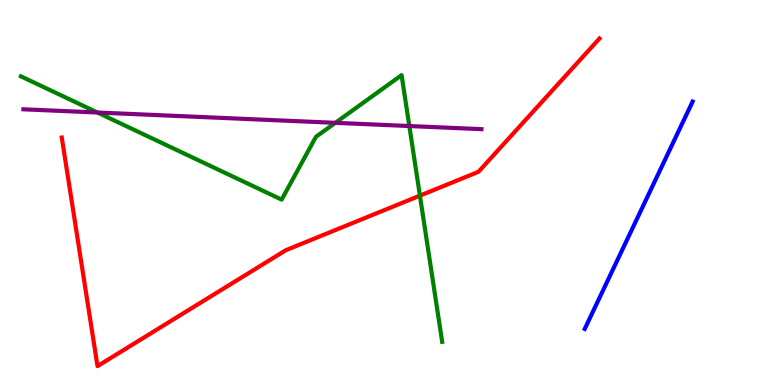[{'lines': ['blue', 'red'], 'intersections': []}, {'lines': ['green', 'red'], 'intersections': [{'x': 5.42, 'y': 4.92}]}, {'lines': ['purple', 'red'], 'intersections': []}, {'lines': ['blue', 'green'], 'intersections': []}, {'lines': ['blue', 'purple'], 'intersections': []}, {'lines': ['green', 'purple'], 'intersections': [{'x': 1.26, 'y': 7.08}, {'x': 4.33, 'y': 6.81}, {'x': 5.28, 'y': 6.73}]}]